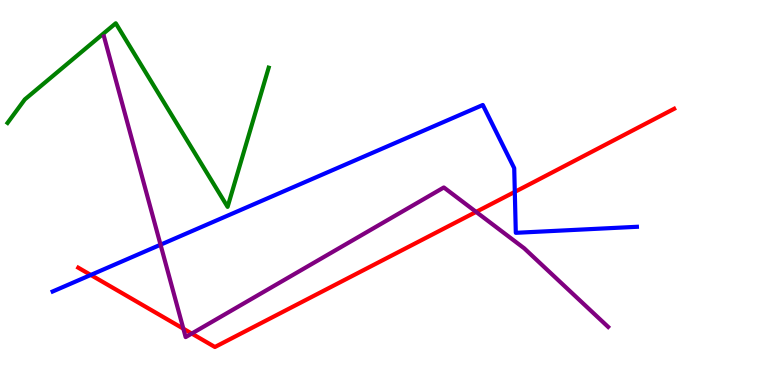[{'lines': ['blue', 'red'], 'intersections': [{'x': 1.17, 'y': 2.86}, {'x': 6.64, 'y': 5.02}]}, {'lines': ['green', 'red'], 'intersections': []}, {'lines': ['purple', 'red'], 'intersections': [{'x': 2.37, 'y': 1.46}, {'x': 2.47, 'y': 1.34}, {'x': 6.14, 'y': 4.5}]}, {'lines': ['blue', 'green'], 'intersections': []}, {'lines': ['blue', 'purple'], 'intersections': [{'x': 2.07, 'y': 3.64}]}, {'lines': ['green', 'purple'], 'intersections': []}]